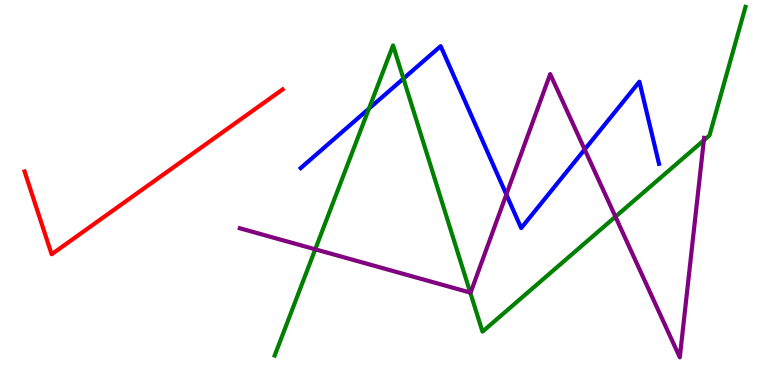[{'lines': ['blue', 'red'], 'intersections': []}, {'lines': ['green', 'red'], 'intersections': []}, {'lines': ['purple', 'red'], 'intersections': []}, {'lines': ['blue', 'green'], 'intersections': [{'x': 4.76, 'y': 7.18}, {'x': 5.21, 'y': 7.96}]}, {'lines': ['blue', 'purple'], 'intersections': [{'x': 6.53, 'y': 4.95}, {'x': 7.54, 'y': 6.12}]}, {'lines': ['green', 'purple'], 'intersections': [{'x': 4.07, 'y': 3.52}, {'x': 6.07, 'y': 2.4}, {'x': 7.94, 'y': 4.37}, {'x': 9.08, 'y': 6.36}]}]